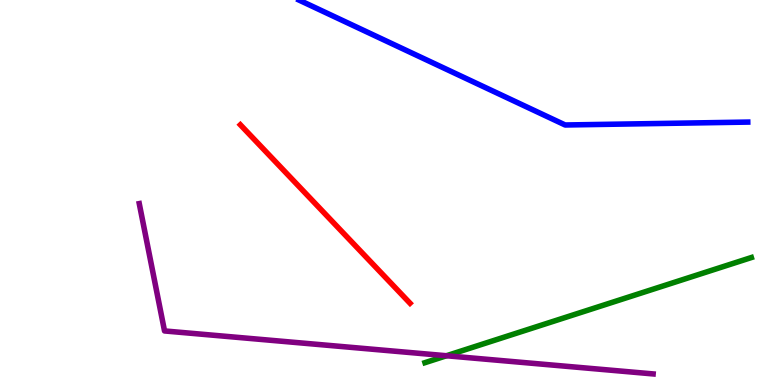[{'lines': ['blue', 'red'], 'intersections': []}, {'lines': ['green', 'red'], 'intersections': []}, {'lines': ['purple', 'red'], 'intersections': []}, {'lines': ['blue', 'green'], 'intersections': []}, {'lines': ['blue', 'purple'], 'intersections': []}, {'lines': ['green', 'purple'], 'intersections': [{'x': 5.76, 'y': 0.76}]}]